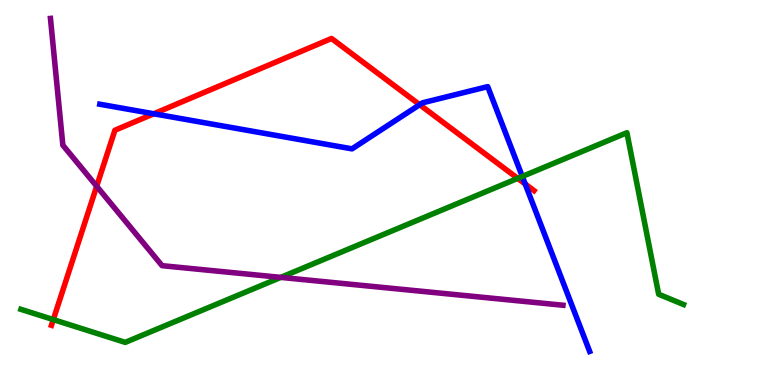[{'lines': ['blue', 'red'], 'intersections': [{'x': 1.98, 'y': 7.04}, {'x': 5.41, 'y': 7.28}, {'x': 6.78, 'y': 5.22}]}, {'lines': ['green', 'red'], 'intersections': [{'x': 0.688, 'y': 1.7}, {'x': 6.68, 'y': 5.37}]}, {'lines': ['purple', 'red'], 'intersections': [{'x': 1.25, 'y': 5.16}]}, {'lines': ['blue', 'green'], 'intersections': [{'x': 6.74, 'y': 5.42}]}, {'lines': ['blue', 'purple'], 'intersections': []}, {'lines': ['green', 'purple'], 'intersections': [{'x': 3.62, 'y': 2.8}]}]